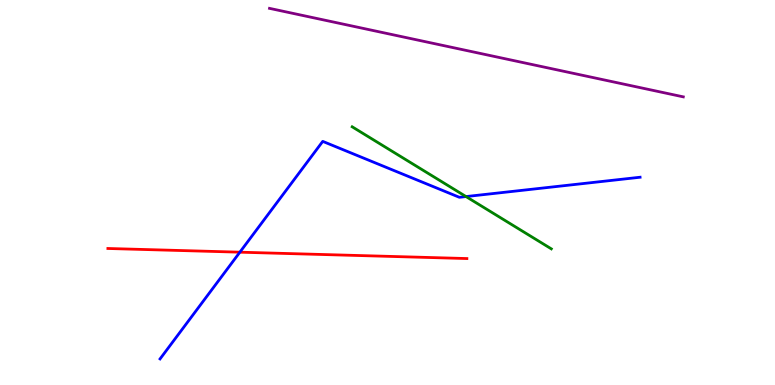[{'lines': ['blue', 'red'], 'intersections': [{'x': 3.1, 'y': 3.45}]}, {'lines': ['green', 'red'], 'intersections': []}, {'lines': ['purple', 'red'], 'intersections': []}, {'lines': ['blue', 'green'], 'intersections': [{'x': 6.01, 'y': 4.89}]}, {'lines': ['blue', 'purple'], 'intersections': []}, {'lines': ['green', 'purple'], 'intersections': []}]